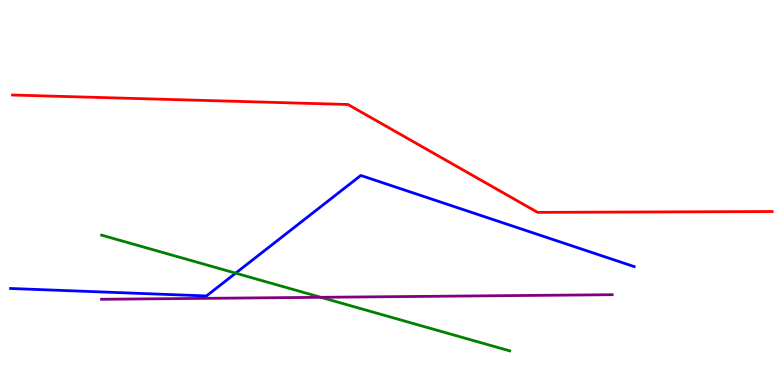[{'lines': ['blue', 'red'], 'intersections': []}, {'lines': ['green', 'red'], 'intersections': []}, {'lines': ['purple', 'red'], 'intersections': []}, {'lines': ['blue', 'green'], 'intersections': [{'x': 3.04, 'y': 2.91}]}, {'lines': ['blue', 'purple'], 'intersections': []}, {'lines': ['green', 'purple'], 'intersections': [{'x': 4.14, 'y': 2.28}]}]